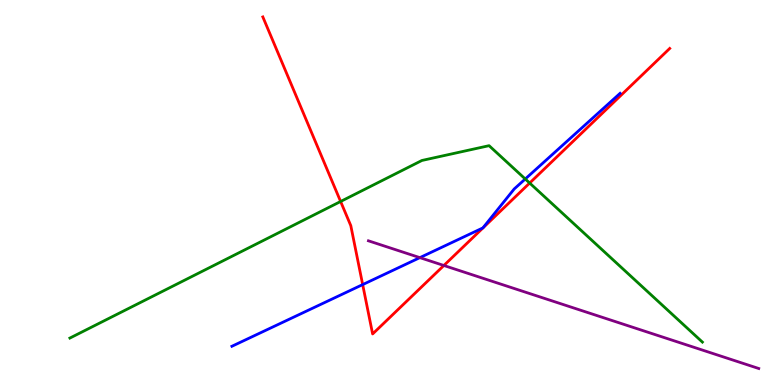[{'lines': ['blue', 'red'], 'intersections': [{'x': 4.68, 'y': 2.61}]}, {'lines': ['green', 'red'], 'intersections': [{'x': 4.4, 'y': 4.77}, {'x': 6.83, 'y': 5.25}]}, {'lines': ['purple', 'red'], 'intersections': [{'x': 5.73, 'y': 3.1}]}, {'lines': ['blue', 'green'], 'intersections': [{'x': 6.78, 'y': 5.35}]}, {'lines': ['blue', 'purple'], 'intersections': [{'x': 5.42, 'y': 3.31}]}, {'lines': ['green', 'purple'], 'intersections': []}]